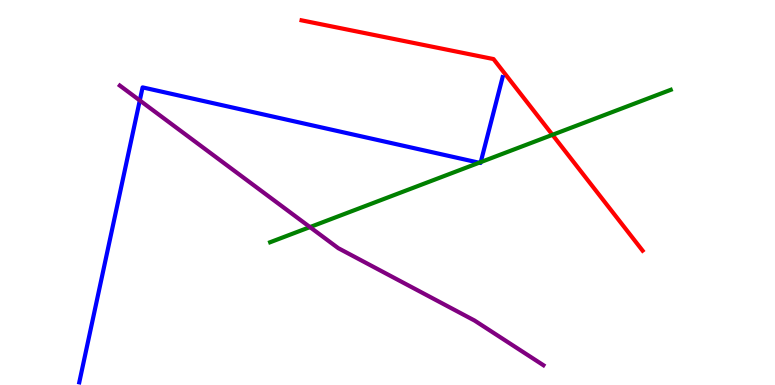[{'lines': ['blue', 'red'], 'intersections': []}, {'lines': ['green', 'red'], 'intersections': [{'x': 7.13, 'y': 6.5}]}, {'lines': ['purple', 'red'], 'intersections': []}, {'lines': ['blue', 'green'], 'intersections': [{'x': 6.18, 'y': 5.77}, {'x': 6.2, 'y': 5.79}]}, {'lines': ['blue', 'purple'], 'intersections': [{'x': 1.8, 'y': 7.39}]}, {'lines': ['green', 'purple'], 'intersections': [{'x': 4.0, 'y': 4.1}]}]